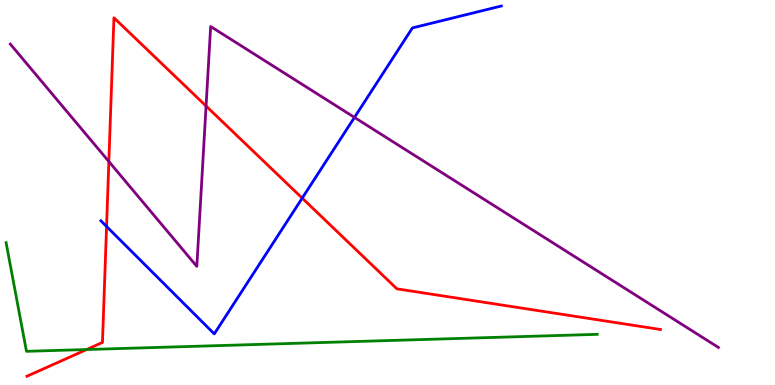[{'lines': ['blue', 'red'], 'intersections': [{'x': 1.38, 'y': 4.12}, {'x': 3.9, 'y': 4.85}]}, {'lines': ['green', 'red'], 'intersections': [{'x': 1.12, 'y': 0.921}]}, {'lines': ['purple', 'red'], 'intersections': [{'x': 1.4, 'y': 5.8}, {'x': 2.66, 'y': 7.25}]}, {'lines': ['blue', 'green'], 'intersections': []}, {'lines': ['blue', 'purple'], 'intersections': [{'x': 4.57, 'y': 6.95}]}, {'lines': ['green', 'purple'], 'intersections': []}]